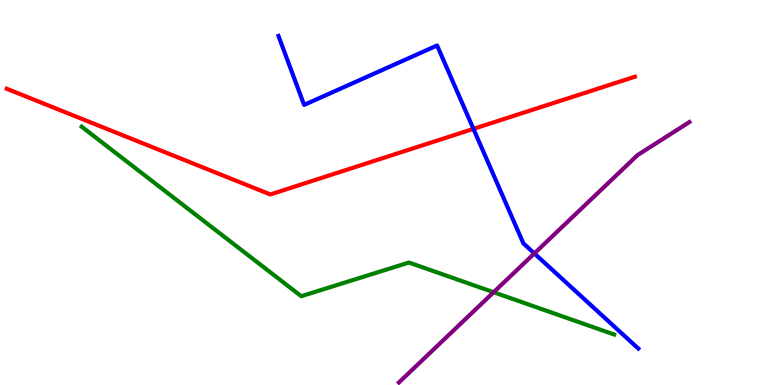[{'lines': ['blue', 'red'], 'intersections': [{'x': 6.11, 'y': 6.65}]}, {'lines': ['green', 'red'], 'intersections': []}, {'lines': ['purple', 'red'], 'intersections': []}, {'lines': ['blue', 'green'], 'intersections': []}, {'lines': ['blue', 'purple'], 'intersections': [{'x': 6.89, 'y': 3.42}]}, {'lines': ['green', 'purple'], 'intersections': [{'x': 6.37, 'y': 2.41}]}]